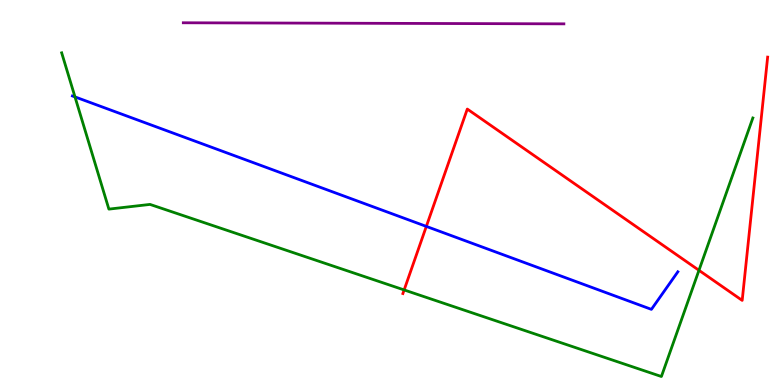[{'lines': ['blue', 'red'], 'intersections': [{'x': 5.5, 'y': 4.12}]}, {'lines': ['green', 'red'], 'intersections': [{'x': 5.21, 'y': 2.47}, {'x': 9.02, 'y': 2.98}]}, {'lines': ['purple', 'red'], 'intersections': []}, {'lines': ['blue', 'green'], 'intersections': [{'x': 0.968, 'y': 7.48}]}, {'lines': ['blue', 'purple'], 'intersections': []}, {'lines': ['green', 'purple'], 'intersections': []}]